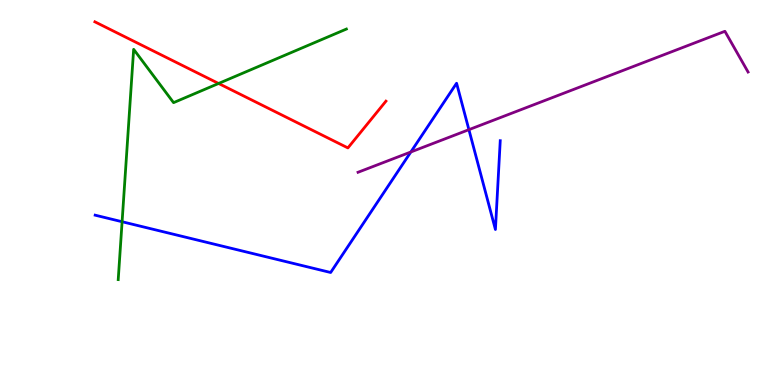[{'lines': ['blue', 'red'], 'intersections': []}, {'lines': ['green', 'red'], 'intersections': [{'x': 2.82, 'y': 7.83}]}, {'lines': ['purple', 'red'], 'intersections': []}, {'lines': ['blue', 'green'], 'intersections': [{'x': 1.58, 'y': 4.24}]}, {'lines': ['blue', 'purple'], 'intersections': [{'x': 5.3, 'y': 6.05}, {'x': 6.05, 'y': 6.63}]}, {'lines': ['green', 'purple'], 'intersections': []}]